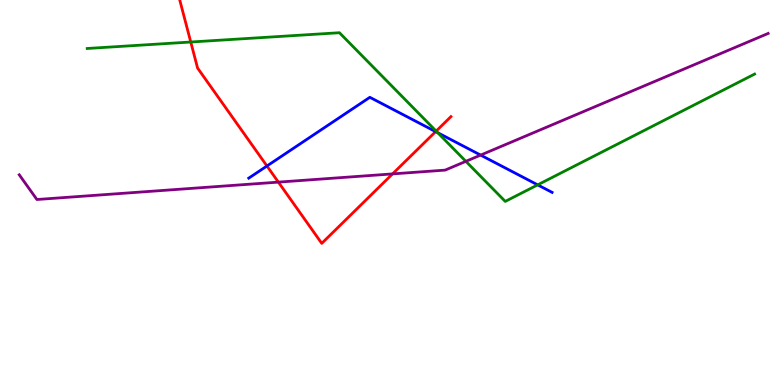[{'lines': ['blue', 'red'], 'intersections': [{'x': 3.44, 'y': 5.69}, {'x': 5.62, 'y': 6.58}]}, {'lines': ['green', 'red'], 'intersections': [{'x': 2.46, 'y': 8.91}, {'x': 5.63, 'y': 6.59}]}, {'lines': ['purple', 'red'], 'intersections': [{'x': 3.59, 'y': 5.27}, {'x': 5.07, 'y': 5.48}]}, {'lines': ['blue', 'green'], 'intersections': [{'x': 5.65, 'y': 6.55}, {'x': 6.94, 'y': 5.2}]}, {'lines': ['blue', 'purple'], 'intersections': [{'x': 6.2, 'y': 5.97}]}, {'lines': ['green', 'purple'], 'intersections': [{'x': 6.01, 'y': 5.81}]}]